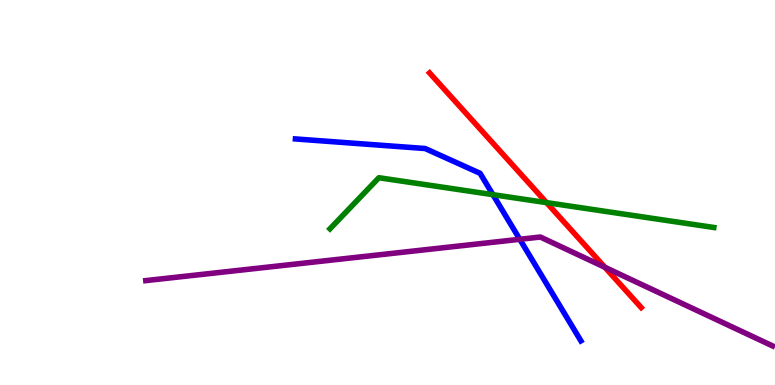[{'lines': ['blue', 'red'], 'intersections': []}, {'lines': ['green', 'red'], 'intersections': [{'x': 7.05, 'y': 4.74}]}, {'lines': ['purple', 'red'], 'intersections': [{'x': 7.8, 'y': 3.06}]}, {'lines': ['blue', 'green'], 'intersections': [{'x': 6.36, 'y': 4.94}]}, {'lines': ['blue', 'purple'], 'intersections': [{'x': 6.71, 'y': 3.78}]}, {'lines': ['green', 'purple'], 'intersections': []}]